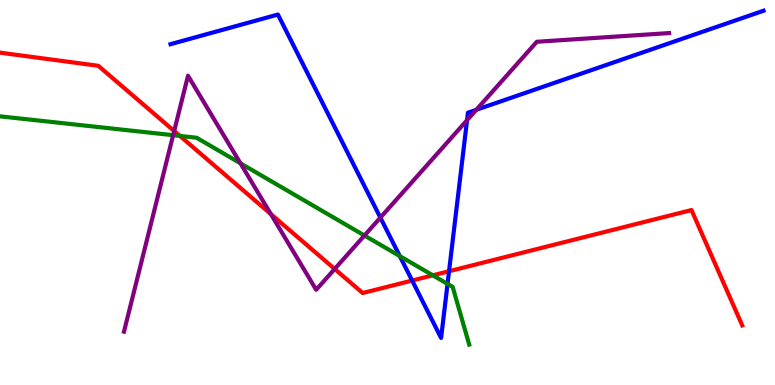[{'lines': ['blue', 'red'], 'intersections': [{'x': 5.32, 'y': 2.71}, {'x': 5.79, 'y': 2.96}]}, {'lines': ['green', 'red'], 'intersections': [{'x': 2.32, 'y': 6.47}, {'x': 5.58, 'y': 2.85}]}, {'lines': ['purple', 'red'], 'intersections': [{'x': 2.25, 'y': 6.6}, {'x': 3.5, 'y': 4.44}, {'x': 4.32, 'y': 3.01}]}, {'lines': ['blue', 'green'], 'intersections': [{'x': 5.16, 'y': 3.35}, {'x': 5.77, 'y': 2.63}]}, {'lines': ['blue', 'purple'], 'intersections': [{'x': 4.91, 'y': 4.35}, {'x': 6.03, 'y': 6.88}, {'x': 6.15, 'y': 7.15}]}, {'lines': ['green', 'purple'], 'intersections': [{'x': 2.23, 'y': 6.49}, {'x': 3.1, 'y': 5.76}, {'x': 4.7, 'y': 3.88}]}]